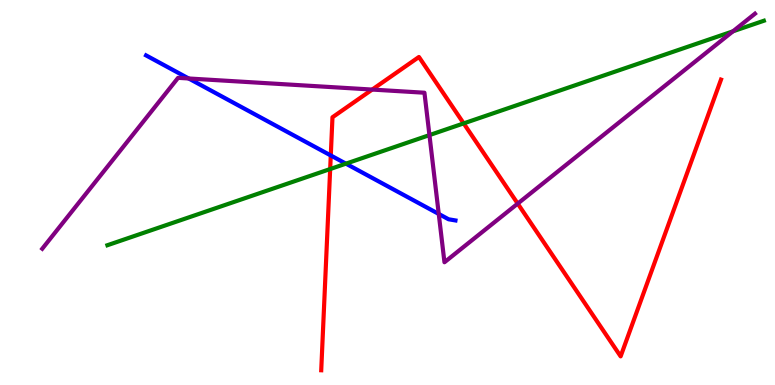[{'lines': ['blue', 'red'], 'intersections': [{'x': 4.27, 'y': 5.96}]}, {'lines': ['green', 'red'], 'intersections': [{'x': 4.26, 'y': 5.61}, {'x': 5.98, 'y': 6.79}]}, {'lines': ['purple', 'red'], 'intersections': [{'x': 4.8, 'y': 7.67}, {'x': 6.68, 'y': 4.71}]}, {'lines': ['blue', 'green'], 'intersections': [{'x': 4.46, 'y': 5.75}]}, {'lines': ['blue', 'purple'], 'intersections': [{'x': 2.43, 'y': 7.96}, {'x': 5.66, 'y': 4.44}]}, {'lines': ['green', 'purple'], 'intersections': [{'x': 5.54, 'y': 6.49}, {'x': 9.46, 'y': 9.19}]}]